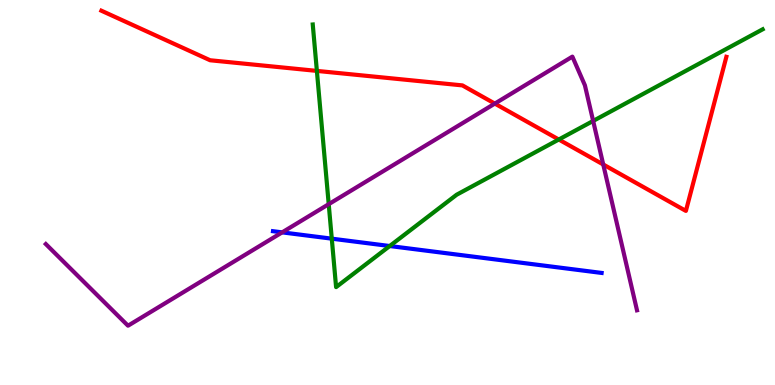[{'lines': ['blue', 'red'], 'intersections': []}, {'lines': ['green', 'red'], 'intersections': [{'x': 4.09, 'y': 8.16}, {'x': 7.21, 'y': 6.38}]}, {'lines': ['purple', 'red'], 'intersections': [{'x': 6.38, 'y': 7.31}, {'x': 7.78, 'y': 5.73}]}, {'lines': ['blue', 'green'], 'intersections': [{'x': 4.28, 'y': 3.8}, {'x': 5.03, 'y': 3.61}]}, {'lines': ['blue', 'purple'], 'intersections': [{'x': 3.64, 'y': 3.96}]}, {'lines': ['green', 'purple'], 'intersections': [{'x': 4.24, 'y': 4.7}, {'x': 7.65, 'y': 6.86}]}]